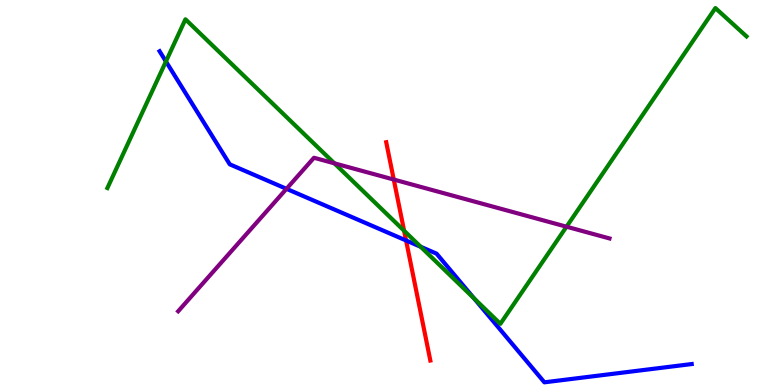[{'lines': ['blue', 'red'], 'intersections': [{'x': 5.24, 'y': 3.75}]}, {'lines': ['green', 'red'], 'intersections': [{'x': 5.21, 'y': 4.01}]}, {'lines': ['purple', 'red'], 'intersections': [{'x': 5.08, 'y': 5.34}]}, {'lines': ['blue', 'green'], 'intersections': [{'x': 2.14, 'y': 8.4}, {'x': 5.43, 'y': 3.59}, {'x': 6.12, 'y': 2.25}]}, {'lines': ['blue', 'purple'], 'intersections': [{'x': 3.7, 'y': 5.1}]}, {'lines': ['green', 'purple'], 'intersections': [{'x': 4.31, 'y': 5.76}, {'x': 7.31, 'y': 4.11}]}]